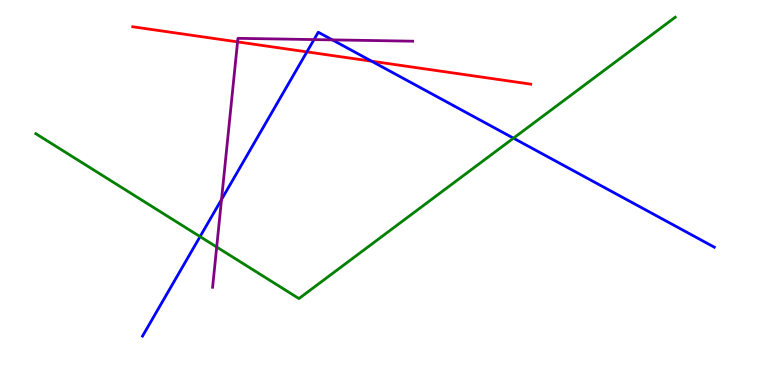[{'lines': ['blue', 'red'], 'intersections': [{'x': 3.96, 'y': 8.65}, {'x': 4.8, 'y': 8.41}]}, {'lines': ['green', 'red'], 'intersections': []}, {'lines': ['purple', 'red'], 'intersections': [{'x': 3.07, 'y': 8.91}]}, {'lines': ['blue', 'green'], 'intersections': [{'x': 2.58, 'y': 3.85}, {'x': 6.63, 'y': 6.41}]}, {'lines': ['blue', 'purple'], 'intersections': [{'x': 2.86, 'y': 4.82}, {'x': 4.05, 'y': 8.97}, {'x': 4.29, 'y': 8.96}]}, {'lines': ['green', 'purple'], 'intersections': [{'x': 2.8, 'y': 3.58}]}]